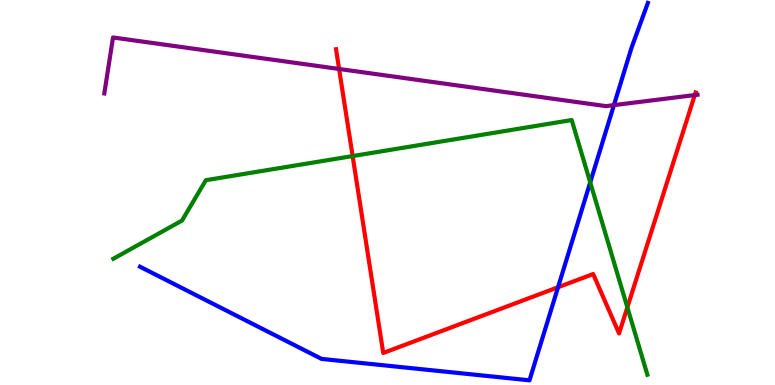[{'lines': ['blue', 'red'], 'intersections': [{'x': 7.2, 'y': 2.54}]}, {'lines': ['green', 'red'], 'intersections': [{'x': 4.55, 'y': 5.95}, {'x': 8.09, 'y': 2.02}]}, {'lines': ['purple', 'red'], 'intersections': [{'x': 4.38, 'y': 8.21}, {'x': 8.96, 'y': 7.53}]}, {'lines': ['blue', 'green'], 'intersections': [{'x': 7.62, 'y': 5.26}]}, {'lines': ['blue', 'purple'], 'intersections': [{'x': 7.92, 'y': 7.27}]}, {'lines': ['green', 'purple'], 'intersections': []}]